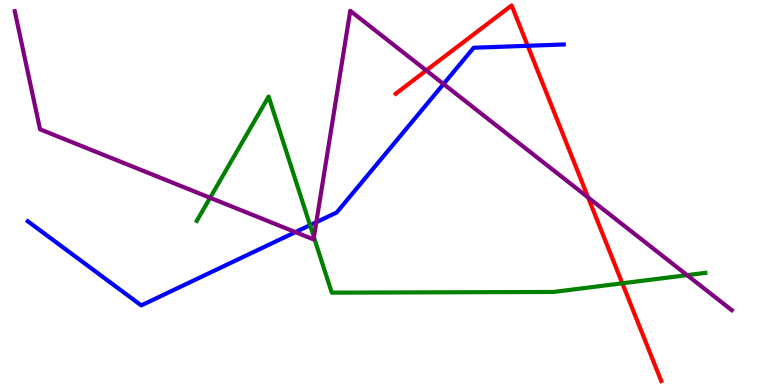[{'lines': ['blue', 'red'], 'intersections': [{'x': 6.81, 'y': 8.81}]}, {'lines': ['green', 'red'], 'intersections': [{'x': 8.03, 'y': 2.64}]}, {'lines': ['purple', 'red'], 'intersections': [{'x': 5.5, 'y': 8.17}, {'x': 7.59, 'y': 4.87}]}, {'lines': ['blue', 'green'], 'intersections': [{'x': 4.0, 'y': 4.15}]}, {'lines': ['blue', 'purple'], 'intersections': [{'x': 3.81, 'y': 3.97}, {'x': 4.08, 'y': 4.23}, {'x': 5.72, 'y': 7.82}]}, {'lines': ['green', 'purple'], 'intersections': [{'x': 2.71, 'y': 4.86}, {'x': 4.05, 'y': 3.84}, {'x': 8.87, 'y': 2.85}]}]